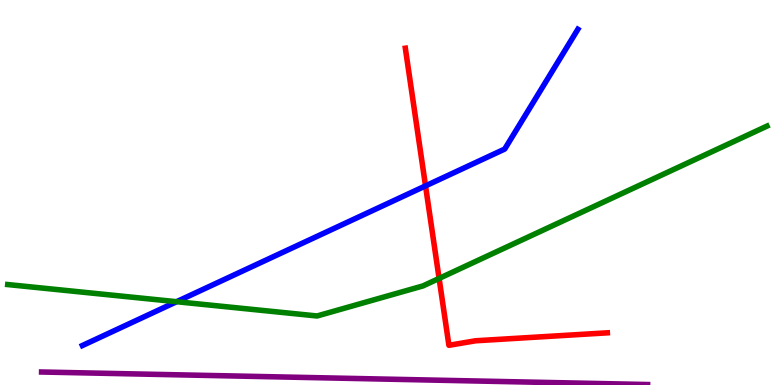[{'lines': ['blue', 'red'], 'intersections': [{'x': 5.49, 'y': 5.17}]}, {'lines': ['green', 'red'], 'intersections': [{'x': 5.67, 'y': 2.77}]}, {'lines': ['purple', 'red'], 'intersections': []}, {'lines': ['blue', 'green'], 'intersections': [{'x': 2.28, 'y': 2.16}]}, {'lines': ['blue', 'purple'], 'intersections': []}, {'lines': ['green', 'purple'], 'intersections': []}]